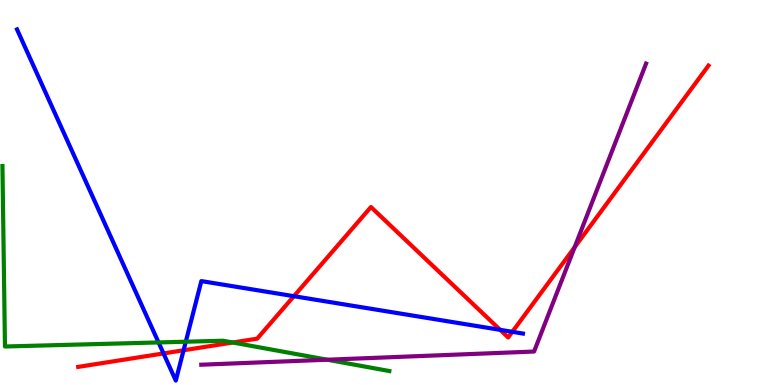[{'lines': ['blue', 'red'], 'intersections': [{'x': 2.11, 'y': 0.82}, {'x': 2.37, 'y': 0.902}, {'x': 3.79, 'y': 2.31}, {'x': 6.45, 'y': 1.43}, {'x': 6.61, 'y': 1.38}]}, {'lines': ['green', 'red'], 'intersections': [{'x': 3.0, 'y': 1.1}]}, {'lines': ['purple', 'red'], 'intersections': [{'x': 7.41, 'y': 3.58}]}, {'lines': ['blue', 'green'], 'intersections': [{'x': 2.05, 'y': 1.11}, {'x': 2.4, 'y': 1.12}]}, {'lines': ['blue', 'purple'], 'intersections': []}, {'lines': ['green', 'purple'], 'intersections': [{'x': 4.22, 'y': 0.657}]}]